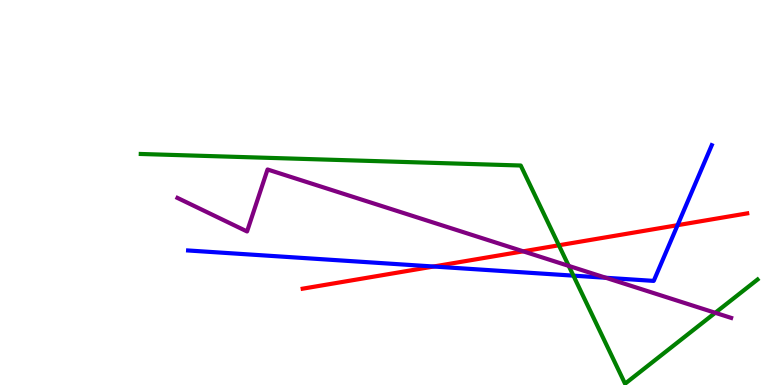[{'lines': ['blue', 'red'], 'intersections': [{'x': 5.59, 'y': 3.08}, {'x': 8.74, 'y': 4.15}]}, {'lines': ['green', 'red'], 'intersections': [{'x': 7.21, 'y': 3.63}]}, {'lines': ['purple', 'red'], 'intersections': [{'x': 6.75, 'y': 3.47}]}, {'lines': ['blue', 'green'], 'intersections': [{'x': 7.4, 'y': 2.84}]}, {'lines': ['blue', 'purple'], 'intersections': [{'x': 7.82, 'y': 2.79}]}, {'lines': ['green', 'purple'], 'intersections': [{'x': 7.34, 'y': 3.09}, {'x': 9.23, 'y': 1.88}]}]